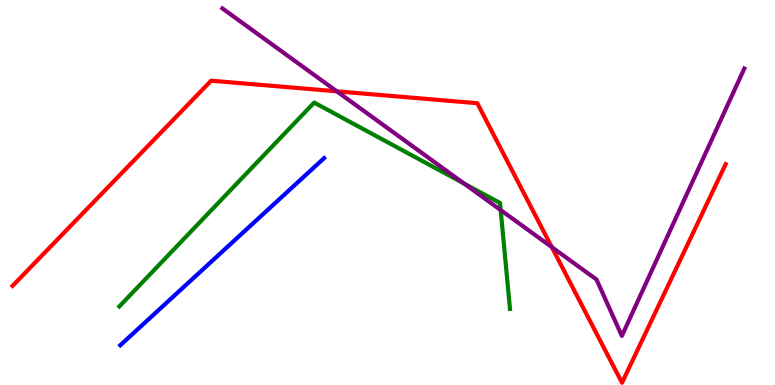[{'lines': ['blue', 'red'], 'intersections': []}, {'lines': ['green', 'red'], 'intersections': []}, {'lines': ['purple', 'red'], 'intersections': [{'x': 4.35, 'y': 7.63}, {'x': 7.12, 'y': 3.58}]}, {'lines': ['blue', 'green'], 'intersections': []}, {'lines': ['blue', 'purple'], 'intersections': []}, {'lines': ['green', 'purple'], 'intersections': [{'x': 5.99, 'y': 5.23}, {'x': 6.46, 'y': 4.54}]}]